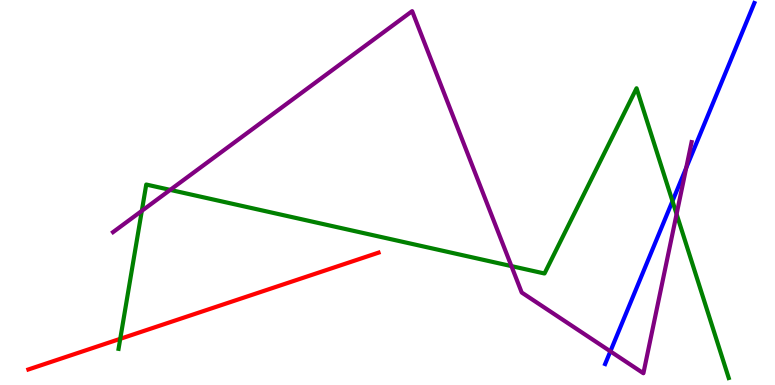[{'lines': ['blue', 'red'], 'intersections': []}, {'lines': ['green', 'red'], 'intersections': [{'x': 1.55, 'y': 1.2}]}, {'lines': ['purple', 'red'], 'intersections': []}, {'lines': ['blue', 'green'], 'intersections': [{'x': 8.68, 'y': 4.78}]}, {'lines': ['blue', 'purple'], 'intersections': [{'x': 7.88, 'y': 0.874}, {'x': 8.85, 'y': 5.64}]}, {'lines': ['green', 'purple'], 'intersections': [{'x': 1.83, 'y': 4.52}, {'x': 2.2, 'y': 5.07}, {'x': 6.6, 'y': 3.09}, {'x': 8.73, 'y': 4.44}]}]